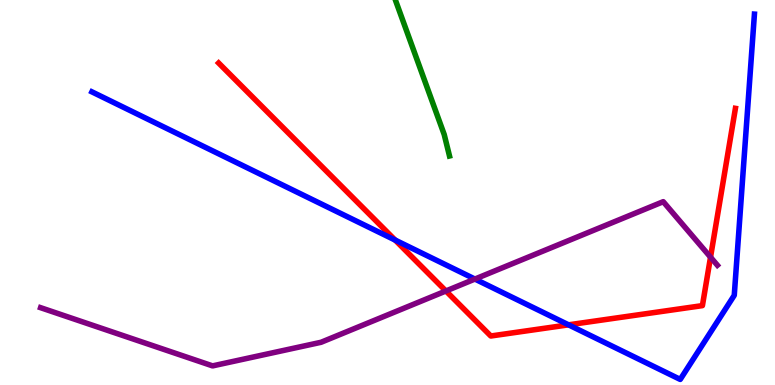[{'lines': ['blue', 'red'], 'intersections': [{'x': 5.1, 'y': 3.76}, {'x': 7.34, 'y': 1.56}]}, {'lines': ['green', 'red'], 'intersections': []}, {'lines': ['purple', 'red'], 'intersections': [{'x': 5.75, 'y': 2.44}, {'x': 9.17, 'y': 3.32}]}, {'lines': ['blue', 'green'], 'intersections': []}, {'lines': ['blue', 'purple'], 'intersections': [{'x': 6.13, 'y': 2.75}]}, {'lines': ['green', 'purple'], 'intersections': []}]